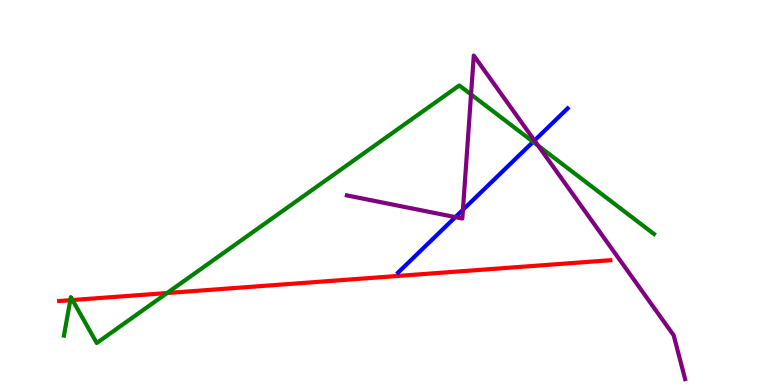[{'lines': ['blue', 'red'], 'intersections': []}, {'lines': ['green', 'red'], 'intersections': [{'x': 0.907, 'y': 2.2}, {'x': 0.935, 'y': 2.21}, {'x': 2.16, 'y': 2.39}]}, {'lines': ['purple', 'red'], 'intersections': []}, {'lines': ['blue', 'green'], 'intersections': [{'x': 6.88, 'y': 6.32}]}, {'lines': ['blue', 'purple'], 'intersections': [{'x': 5.88, 'y': 4.36}, {'x': 5.97, 'y': 4.55}, {'x': 6.9, 'y': 6.35}]}, {'lines': ['green', 'purple'], 'intersections': [{'x': 6.08, 'y': 7.55}, {'x': 6.94, 'y': 6.22}]}]